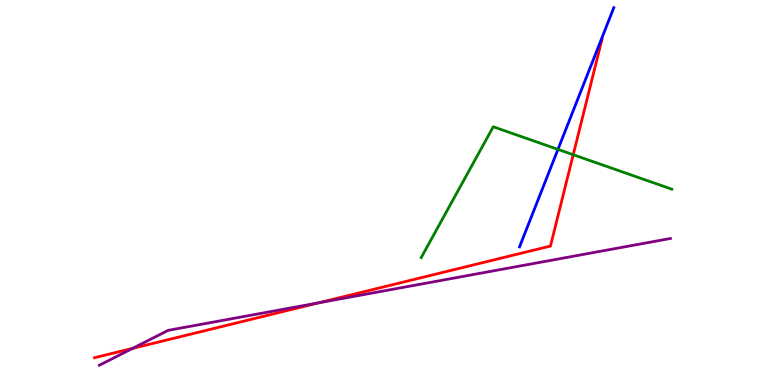[{'lines': ['blue', 'red'], 'intersections': []}, {'lines': ['green', 'red'], 'intersections': [{'x': 7.4, 'y': 5.98}]}, {'lines': ['purple', 'red'], 'intersections': [{'x': 1.71, 'y': 0.951}, {'x': 4.11, 'y': 2.13}]}, {'lines': ['blue', 'green'], 'intersections': [{'x': 7.2, 'y': 6.12}]}, {'lines': ['blue', 'purple'], 'intersections': []}, {'lines': ['green', 'purple'], 'intersections': []}]